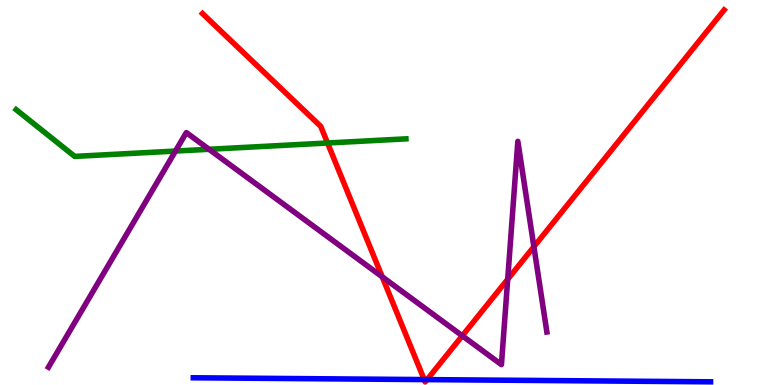[{'lines': ['blue', 'red'], 'intersections': [{'x': 5.47, 'y': 0.141}, {'x': 5.51, 'y': 0.14}]}, {'lines': ['green', 'red'], 'intersections': [{'x': 4.23, 'y': 6.29}]}, {'lines': ['purple', 'red'], 'intersections': [{'x': 4.93, 'y': 2.81}, {'x': 5.97, 'y': 1.28}, {'x': 6.55, 'y': 2.75}, {'x': 6.89, 'y': 3.59}]}, {'lines': ['blue', 'green'], 'intersections': []}, {'lines': ['blue', 'purple'], 'intersections': []}, {'lines': ['green', 'purple'], 'intersections': [{'x': 2.26, 'y': 6.08}, {'x': 2.7, 'y': 6.12}]}]